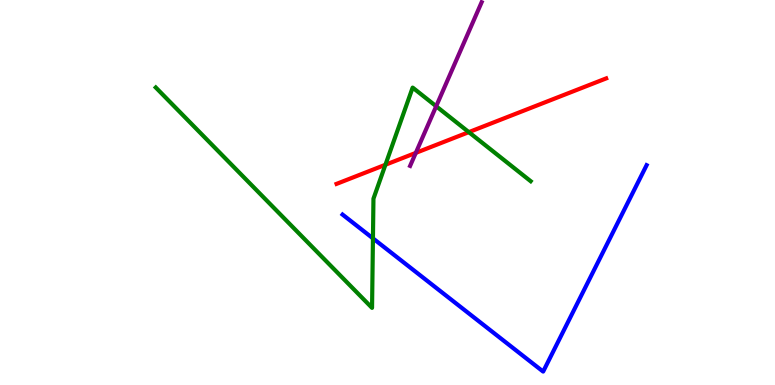[{'lines': ['blue', 'red'], 'intersections': []}, {'lines': ['green', 'red'], 'intersections': [{'x': 4.97, 'y': 5.72}, {'x': 6.05, 'y': 6.57}]}, {'lines': ['purple', 'red'], 'intersections': [{'x': 5.37, 'y': 6.03}]}, {'lines': ['blue', 'green'], 'intersections': [{'x': 4.81, 'y': 3.81}]}, {'lines': ['blue', 'purple'], 'intersections': []}, {'lines': ['green', 'purple'], 'intersections': [{'x': 5.63, 'y': 7.24}]}]